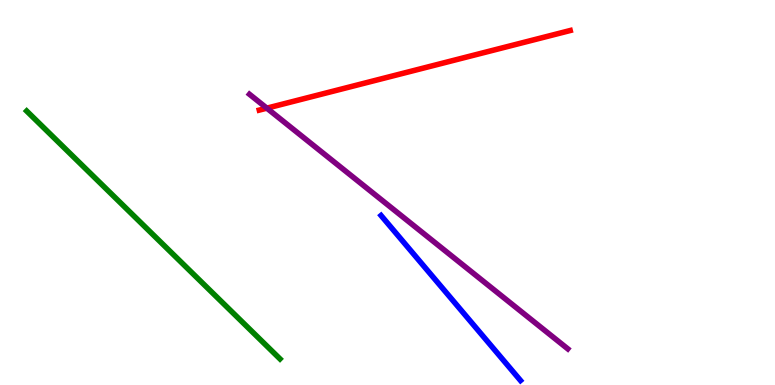[{'lines': ['blue', 'red'], 'intersections': []}, {'lines': ['green', 'red'], 'intersections': []}, {'lines': ['purple', 'red'], 'intersections': [{'x': 3.44, 'y': 7.19}]}, {'lines': ['blue', 'green'], 'intersections': []}, {'lines': ['blue', 'purple'], 'intersections': []}, {'lines': ['green', 'purple'], 'intersections': []}]